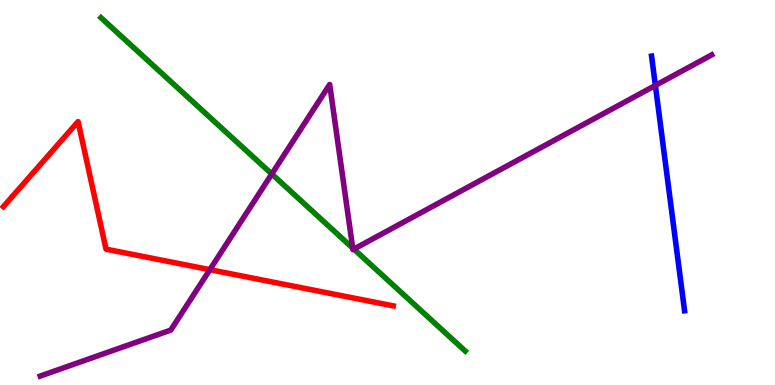[{'lines': ['blue', 'red'], 'intersections': []}, {'lines': ['green', 'red'], 'intersections': []}, {'lines': ['purple', 'red'], 'intersections': [{'x': 2.71, 'y': 3.0}]}, {'lines': ['blue', 'green'], 'intersections': []}, {'lines': ['blue', 'purple'], 'intersections': [{'x': 8.46, 'y': 7.78}]}, {'lines': ['green', 'purple'], 'intersections': [{'x': 3.51, 'y': 5.48}, {'x': 4.55, 'y': 3.56}, {'x': 4.57, 'y': 3.53}]}]